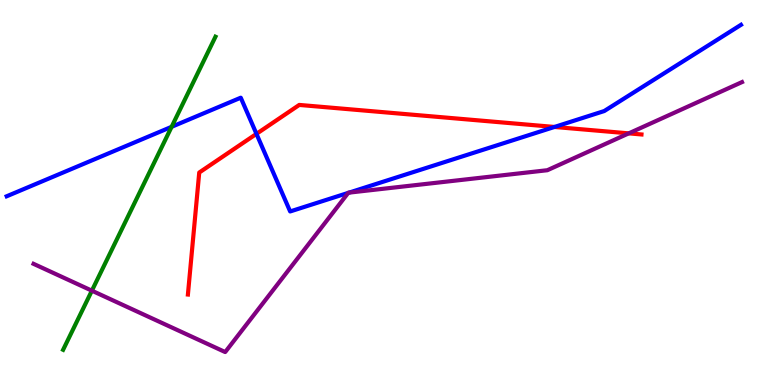[{'lines': ['blue', 'red'], 'intersections': [{'x': 3.31, 'y': 6.52}, {'x': 7.15, 'y': 6.7}]}, {'lines': ['green', 'red'], 'intersections': []}, {'lines': ['purple', 'red'], 'intersections': [{'x': 8.11, 'y': 6.54}]}, {'lines': ['blue', 'green'], 'intersections': [{'x': 2.21, 'y': 6.71}]}, {'lines': ['blue', 'purple'], 'intersections': [{'x': 4.49, 'y': 4.99}, {'x': 4.5, 'y': 5.0}]}, {'lines': ['green', 'purple'], 'intersections': [{'x': 1.19, 'y': 2.45}]}]